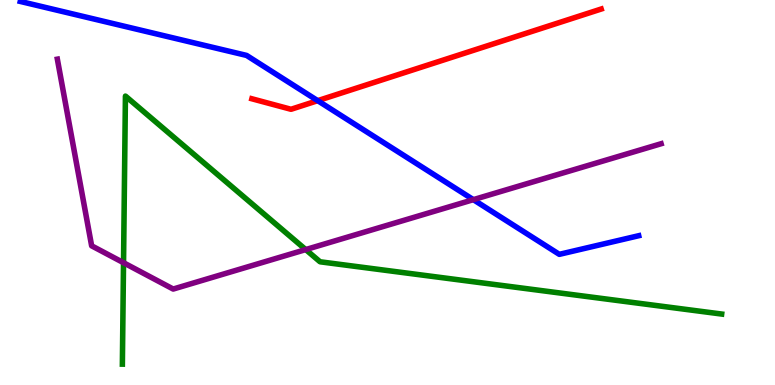[{'lines': ['blue', 'red'], 'intersections': [{'x': 4.1, 'y': 7.39}]}, {'lines': ['green', 'red'], 'intersections': []}, {'lines': ['purple', 'red'], 'intersections': []}, {'lines': ['blue', 'green'], 'intersections': []}, {'lines': ['blue', 'purple'], 'intersections': [{'x': 6.11, 'y': 4.81}]}, {'lines': ['green', 'purple'], 'intersections': [{'x': 1.59, 'y': 3.18}, {'x': 3.94, 'y': 3.52}]}]